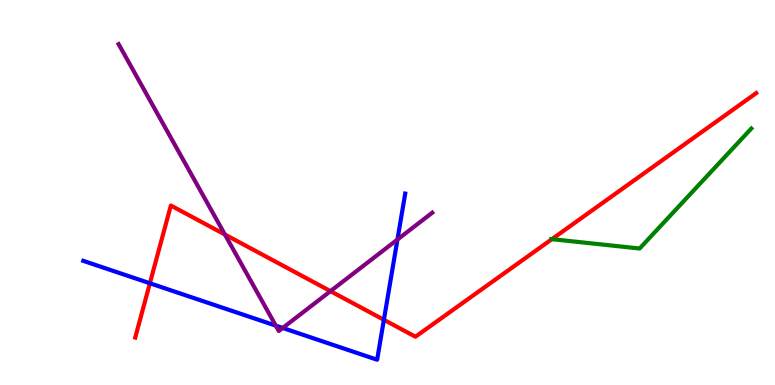[{'lines': ['blue', 'red'], 'intersections': [{'x': 1.93, 'y': 2.64}, {'x': 4.95, 'y': 1.69}]}, {'lines': ['green', 'red'], 'intersections': [{'x': 7.12, 'y': 3.79}]}, {'lines': ['purple', 'red'], 'intersections': [{'x': 2.9, 'y': 3.91}, {'x': 4.26, 'y': 2.44}]}, {'lines': ['blue', 'green'], 'intersections': []}, {'lines': ['blue', 'purple'], 'intersections': [{'x': 3.56, 'y': 1.54}, {'x': 3.65, 'y': 1.48}, {'x': 5.13, 'y': 3.78}]}, {'lines': ['green', 'purple'], 'intersections': []}]